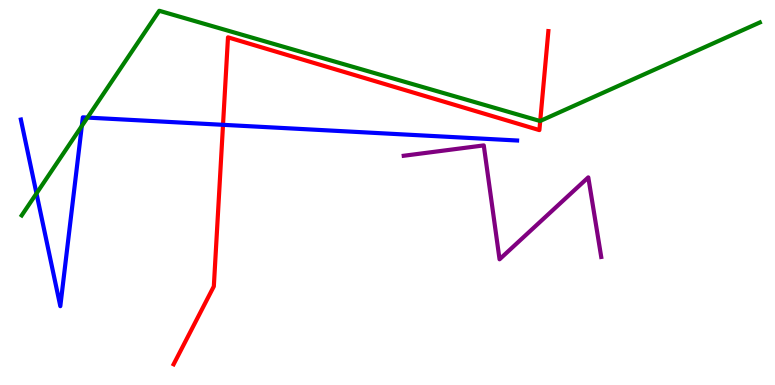[{'lines': ['blue', 'red'], 'intersections': [{'x': 2.88, 'y': 6.76}]}, {'lines': ['green', 'red'], 'intersections': [{'x': 6.97, 'y': 6.86}]}, {'lines': ['purple', 'red'], 'intersections': []}, {'lines': ['blue', 'green'], 'intersections': [{'x': 0.471, 'y': 4.98}, {'x': 1.06, 'y': 6.73}, {'x': 1.13, 'y': 6.95}]}, {'lines': ['blue', 'purple'], 'intersections': []}, {'lines': ['green', 'purple'], 'intersections': []}]